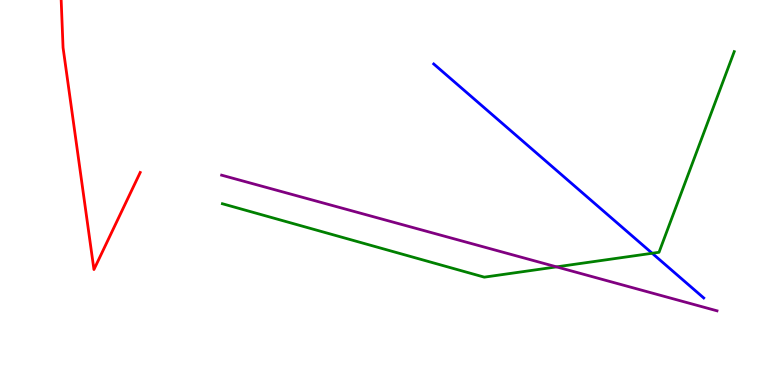[{'lines': ['blue', 'red'], 'intersections': []}, {'lines': ['green', 'red'], 'intersections': []}, {'lines': ['purple', 'red'], 'intersections': []}, {'lines': ['blue', 'green'], 'intersections': [{'x': 8.42, 'y': 3.42}]}, {'lines': ['blue', 'purple'], 'intersections': []}, {'lines': ['green', 'purple'], 'intersections': [{'x': 7.18, 'y': 3.07}]}]